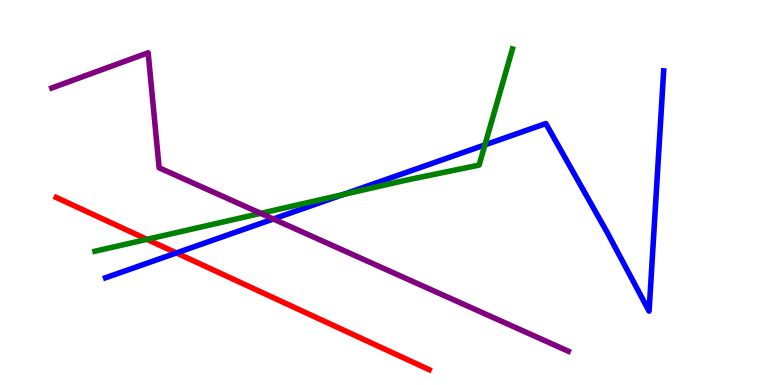[{'lines': ['blue', 'red'], 'intersections': [{'x': 2.28, 'y': 3.43}]}, {'lines': ['green', 'red'], 'intersections': [{'x': 1.9, 'y': 3.78}]}, {'lines': ['purple', 'red'], 'intersections': []}, {'lines': ['blue', 'green'], 'intersections': [{'x': 4.43, 'y': 4.95}, {'x': 6.26, 'y': 6.24}]}, {'lines': ['blue', 'purple'], 'intersections': [{'x': 3.53, 'y': 4.31}]}, {'lines': ['green', 'purple'], 'intersections': [{'x': 3.36, 'y': 4.46}]}]